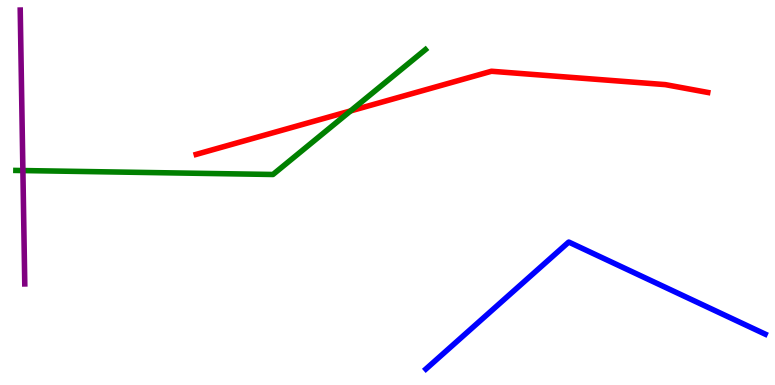[{'lines': ['blue', 'red'], 'intersections': []}, {'lines': ['green', 'red'], 'intersections': [{'x': 4.52, 'y': 7.12}]}, {'lines': ['purple', 'red'], 'intersections': []}, {'lines': ['blue', 'green'], 'intersections': []}, {'lines': ['blue', 'purple'], 'intersections': []}, {'lines': ['green', 'purple'], 'intersections': [{'x': 0.295, 'y': 5.57}]}]